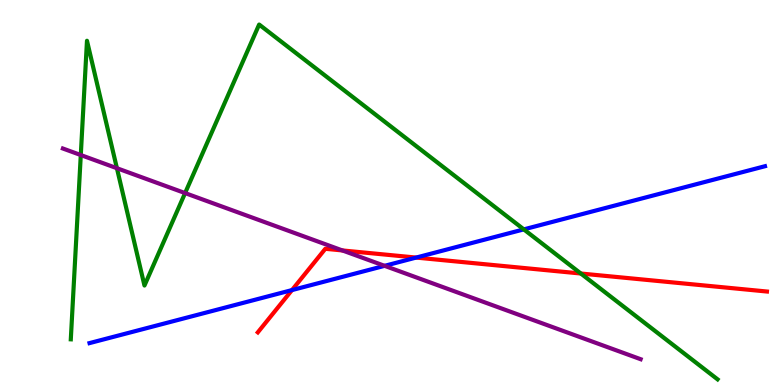[{'lines': ['blue', 'red'], 'intersections': [{'x': 3.77, 'y': 2.47}, {'x': 5.37, 'y': 3.31}]}, {'lines': ['green', 'red'], 'intersections': [{'x': 7.49, 'y': 2.9}]}, {'lines': ['purple', 'red'], 'intersections': [{'x': 4.42, 'y': 3.5}]}, {'lines': ['blue', 'green'], 'intersections': [{'x': 6.76, 'y': 4.04}]}, {'lines': ['blue', 'purple'], 'intersections': [{'x': 4.96, 'y': 3.1}]}, {'lines': ['green', 'purple'], 'intersections': [{'x': 1.04, 'y': 5.97}, {'x': 1.51, 'y': 5.63}, {'x': 2.39, 'y': 4.98}]}]